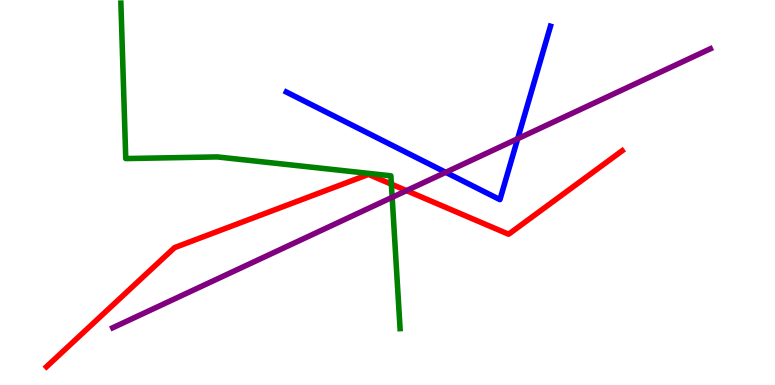[{'lines': ['blue', 'red'], 'intersections': []}, {'lines': ['green', 'red'], 'intersections': [{'x': 5.05, 'y': 5.22}]}, {'lines': ['purple', 'red'], 'intersections': [{'x': 5.25, 'y': 5.05}]}, {'lines': ['blue', 'green'], 'intersections': []}, {'lines': ['blue', 'purple'], 'intersections': [{'x': 5.75, 'y': 5.52}, {'x': 6.68, 'y': 6.4}]}, {'lines': ['green', 'purple'], 'intersections': [{'x': 5.06, 'y': 4.87}]}]